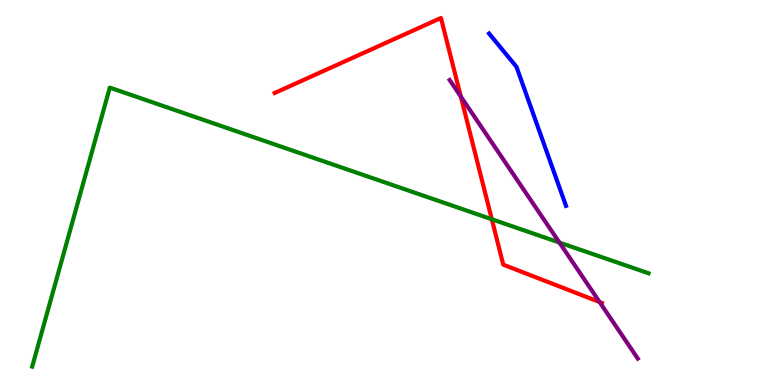[{'lines': ['blue', 'red'], 'intersections': []}, {'lines': ['green', 'red'], 'intersections': [{'x': 6.35, 'y': 4.31}]}, {'lines': ['purple', 'red'], 'intersections': [{'x': 5.95, 'y': 7.49}, {'x': 7.74, 'y': 2.15}]}, {'lines': ['blue', 'green'], 'intersections': []}, {'lines': ['blue', 'purple'], 'intersections': []}, {'lines': ['green', 'purple'], 'intersections': [{'x': 7.22, 'y': 3.7}]}]